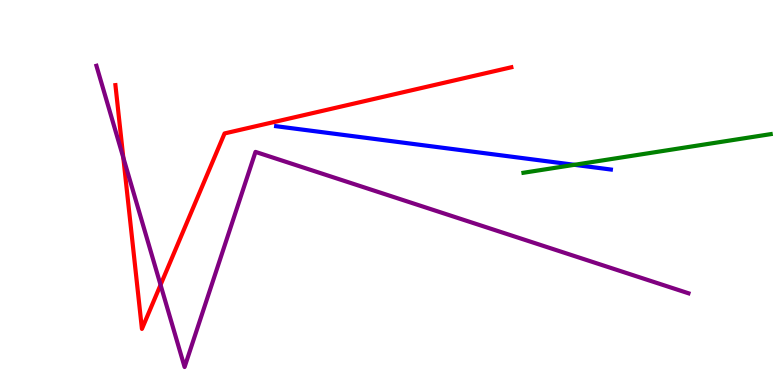[{'lines': ['blue', 'red'], 'intersections': []}, {'lines': ['green', 'red'], 'intersections': []}, {'lines': ['purple', 'red'], 'intersections': [{'x': 1.59, 'y': 5.91}, {'x': 2.07, 'y': 2.6}]}, {'lines': ['blue', 'green'], 'intersections': [{'x': 7.41, 'y': 5.72}]}, {'lines': ['blue', 'purple'], 'intersections': []}, {'lines': ['green', 'purple'], 'intersections': []}]